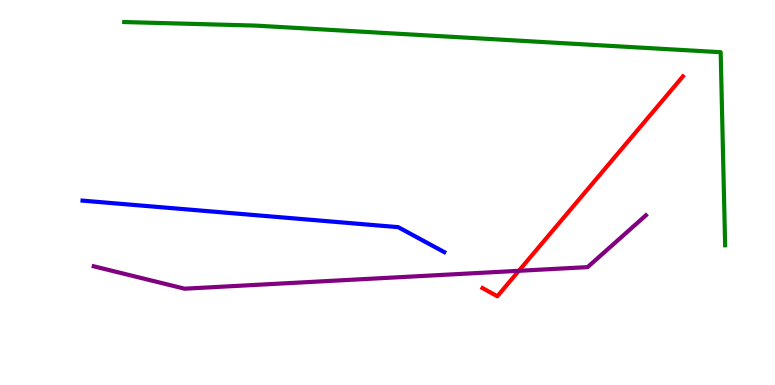[{'lines': ['blue', 'red'], 'intersections': []}, {'lines': ['green', 'red'], 'intersections': []}, {'lines': ['purple', 'red'], 'intersections': [{'x': 6.69, 'y': 2.97}]}, {'lines': ['blue', 'green'], 'intersections': []}, {'lines': ['blue', 'purple'], 'intersections': []}, {'lines': ['green', 'purple'], 'intersections': []}]